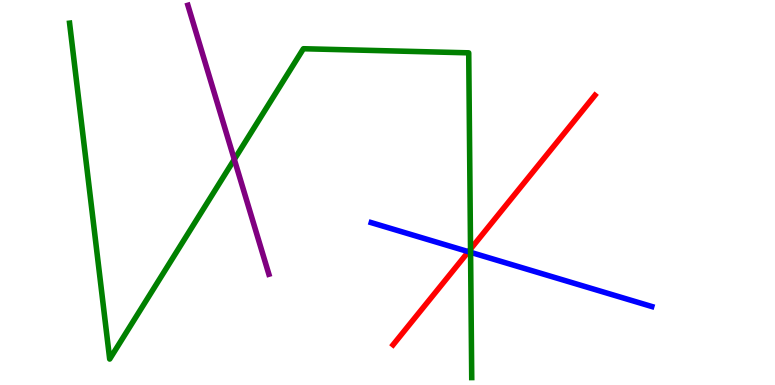[{'lines': ['blue', 'red'], 'intersections': [{'x': 6.04, 'y': 3.46}]}, {'lines': ['green', 'red'], 'intersections': [{'x': 6.07, 'y': 3.53}]}, {'lines': ['purple', 'red'], 'intersections': []}, {'lines': ['blue', 'green'], 'intersections': [{'x': 6.07, 'y': 3.45}]}, {'lines': ['blue', 'purple'], 'intersections': []}, {'lines': ['green', 'purple'], 'intersections': [{'x': 3.02, 'y': 5.86}]}]